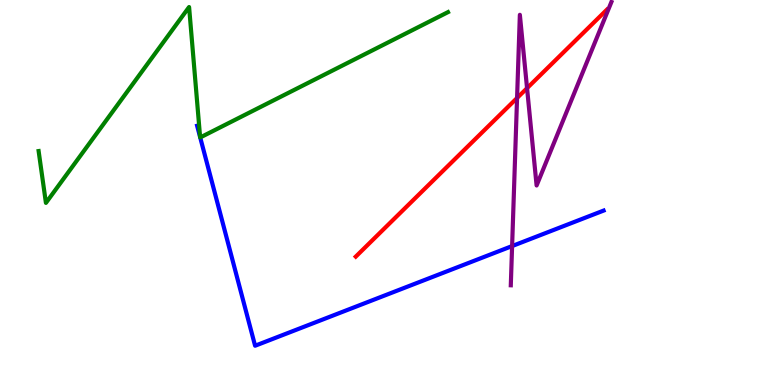[{'lines': ['blue', 'red'], 'intersections': []}, {'lines': ['green', 'red'], 'intersections': []}, {'lines': ['purple', 'red'], 'intersections': [{'x': 6.67, 'y': 7.45}, {'x': 6.8, 'y': 7.71}]}, {'lines': ['blue', 'green'], 'intersections': [{'x': 2.58, 'y': 6.44}, {'x': 2.58, 'y': 6.43}]}, {'lines': ['blue', 'purple'], 'intersections': [{'x': 6.61, 'y': 3.61}]}, {'lines': ['green', 'purple'], 'intersections': []}]